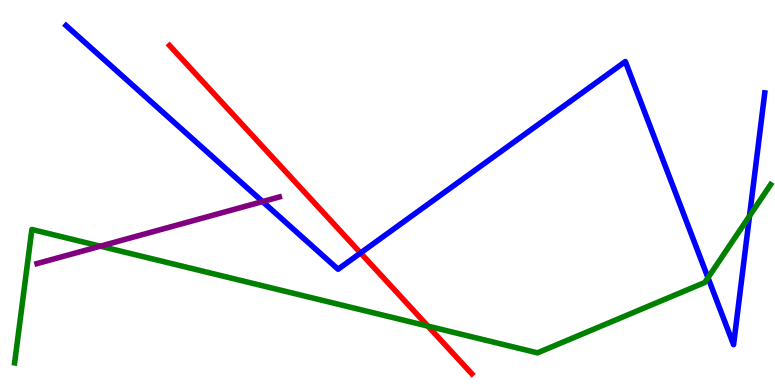[{'lines': ['blue', 'red'], 'intersections': [{'x': 4.65, 'y': 3.43}]}, {'lines': ['green', 'red'], 'intersections': [{'x': 5.52, 'y': 1.53}]}, {'lines': ['purple', 'red'], 'intersections': []}, {'lines': ['blue', 'green'], 'intersections': [{'x': 9.14, 'y': 2.79}, {'x': 9.67, 'y': 4.39}]}, {'lines': ['blue', 'purple'], 'intersections': [{'x': 3.39, 'y': 4.76}]}, {'lines': ['green', 'purple'], 'intersections': [{'x': 1.29, 'y': 3.61}]}]